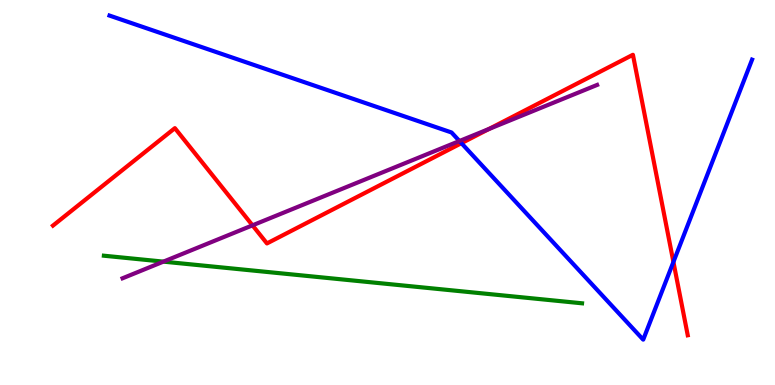[{'lines': ['blue', 'red'], 'intersections': [{'x': 5.95, 'y': 6.28}, {'x': 8.69, 'y': 3.2}]}, {'lines': ['green', 'red'], 'intersections': []}, {'lines': ['purple', 'red'], 'intersections': [{'x': 3.26, 'y': 4.15}, {'x': 6.31, 'y': 6.65}]}, {'lines': ['blue', 'green'], 'intersections': []}, {'lines': ['blue', 'purple'], 'intersections': [{'x': 5.93, 'y': 6.34}]}, {'lines': ['green', 'purple'], 'intersections': [{'x': 2.11, 'y': 3.2}]}]